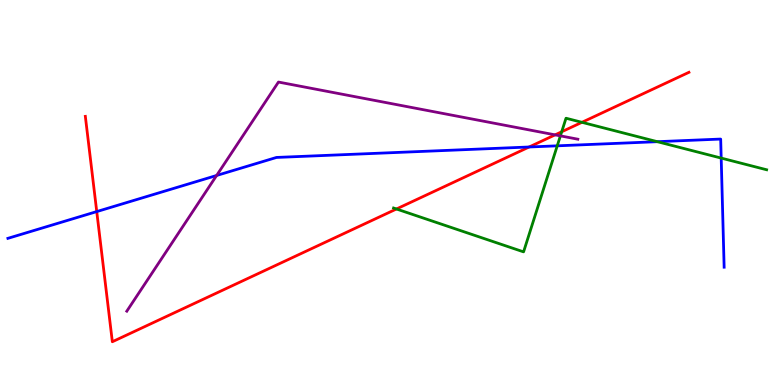[{'lines': ['blue', 'red'], 'intersections': [{'x': 1.25, 'y': 4.5}, {'x': 6.83, 'y': 6.18}]}, {'lines': ['green', 'red'], 'intersections': [{'x': 5.12, 'y': 4.57}, {'x': 7.25, 'y': 6.58}, {'x': 7.51, 'y': 6.82}]}, {'lines': ['purple', 'red'], 'intersections': [{'x': 7.16, 'y': 6.5}]}, {'lines': ['blue', 'green'], 'intersections': [{'x': 7.19, 'y': 6.21}, {'x': 8.48, 'y': 6.32}, {'x': 9.31, 'y': 5.89}]}, {'lines': ['blue', 'purple'], 'intersections': [{'x': 2.8, 'y': 5.44}]}, {'lines': ['green', 'purple'], 'intersections': [{'x': 7.23, 'y': 6.47}]}]